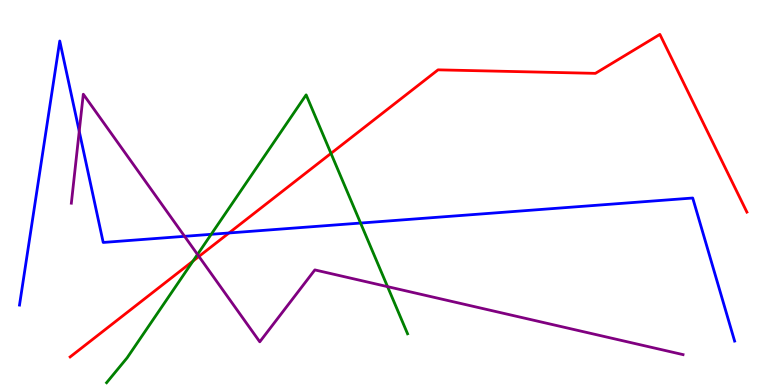[{'lines': ['blue', 'red'], 'intersections': [{'x': 2.95, 'y': 3.95}]}, {'lines': ['green', 'red'], 'intersections': [{'x': 2.49, 'y': 3.22}, {'x': 4.27, 'y': 6.02}]}, {'lines': ['purple', 'red'], 'intersections': [{'x': 2.57, 'y': 3.34}]}, {'lines': ['blue', 'green'], 'intersections': [{'x': 2.73, 'y': 3.91}, {'x': 4.65, 'y': 4.21}]}, {'lines': ['blue', 'purple'], 'intersections': [{'x': 1.02, 'y': 6.59}, {'x': 2.38, 'y': 3.86}]}, {'lines': ['green', 'purple'], 'intersections': [{'x': 2.55, 'y': 3.39}, {'x': 5.0, 'y': 2.55}]}]